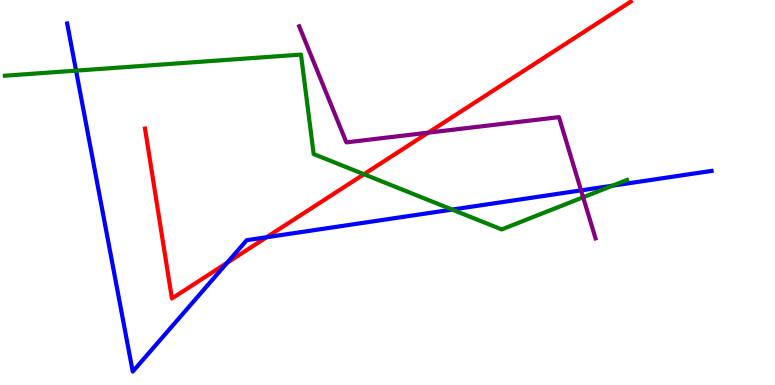[{'lines': ['blue', 'red'], 'intersections': [{'x': 2.93, 'y': 3.18}, {'x': 3.44, 'y': 3.84}]}, {'lines': ['green', 'red'], 'intersections': [{'x': 4.7, 'y': 5.47}]}, {'lines': ['purple', 'red'], 'intersections': [{'x': 5.53, 'y': 6.55}]}, {'lines': ['blue', 'green'], 'intersections': [{'x': 0.981, 'y': 8.17}, {'x': 5.83, 'y': 4.56}, {'x': 7.9, 'y': 5.18}]}, {'lines': ['blue', 'purple'], 'intersections': [{'x': 7.5, 'y': 5.06}]}, {'lines': ['green', 'purple'], 'intersections': [{'x': 7.52, 'y': 4.88}]}]